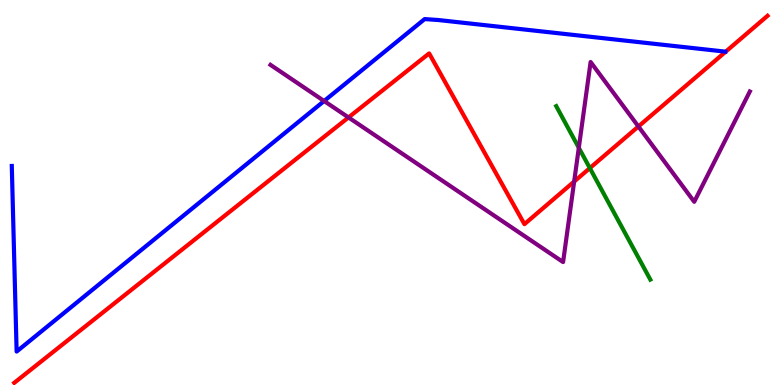[{'lines': ['blue', 'red'], 'intersections': []}, {'lines': ['green', 'red'], 'intersections': [{'x': 7.61, 'y': 5.63}]}, {'lines': ['purple', 'red'], 'intersections': [{'x': 4.5, 'y': 6.95}, {'x': 7.41, 'y': 5.28}, {'x': 8.24, 'y': 6.71}]}, {'lines': ['blue', 'green'], 'intersections': []}, {'lines': ['blue', 'purple'], 'intersections': [{'x': 4.18, 'y': 7.38}]}, {'lines': ['green', 'purple'], 'intersections': [{'x': 7.47, 'y': 6.16}]}]